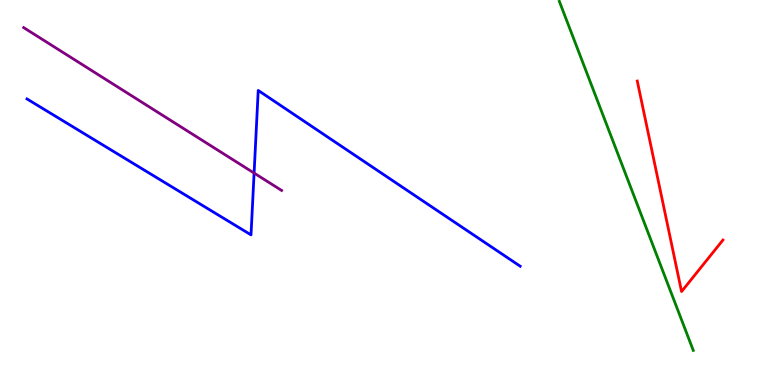[{'lines': ['blue', 'red'], 'intersections': []}, {'lines': ['green', 'red'], 'intersections': []}, {'lines': ['purple', 'red'], 'intersections': []}, {'lines': ['blue', 'green'], 'intersections': []}, {'lines': ['blue', 'purple'], 'intersections': [{'x': 3.28, 'y': 5.5}]}, {'lines': ['green', 'purple'], 'intersections': []}]